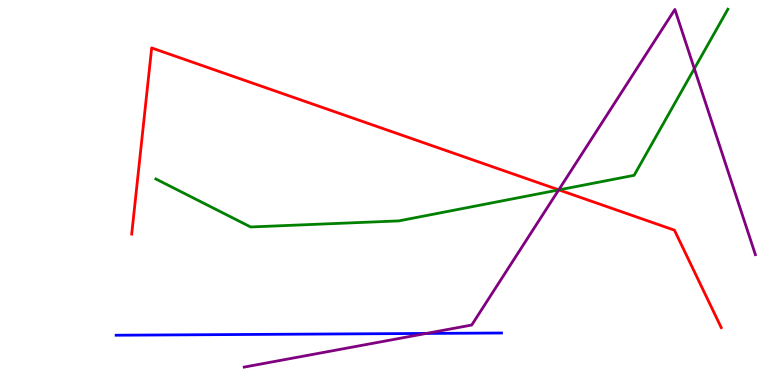[{'lines': ['blue', 'red'], 'intersections': []}, {'lines': ['green', 'red'], 'intersections': [{'x': 7.21, 'y': 5.07}]}, {'lines': ['purple', 'red'], 'intersections': [{'x': 7.21, 'y': 5.07}]}, {'lines': ['blue', 'green'], 'intersections': []}, {'lines': ['blue', 'purple'], 'intersections': [{'x': 5.5, 'y': 1.34}]}, {'lines': ['green', 'purple'], 'intersections': [{'x': 7.21, 'y': 5.07}, {'x': 8.96, 'y': 8.22}]}]